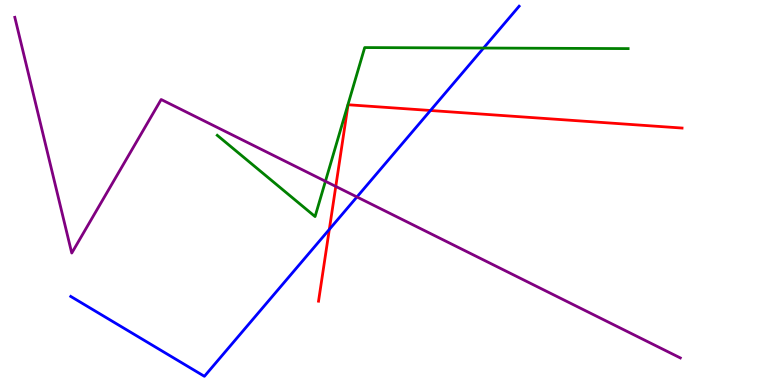[{'lines': ['blue', 'red'], 'intersections': [{'x': 4.25, 'y': 4.04}, {'x': 5.55, 'y': 7.13}]}, {'lines': ['green', 'red'], 'intersections': []}, {'lines': ['purple', 'red'], 'intersections': [{'x': 4.33, 'y': 5.16}]}, {'lines': ['blue', 'green'], 'intersections': [{'x': 6.24, 'y': 8.75}]}, {'lines': ['blue', 'purple'], 'intersections': [{'x': 4.61, 'y': 4.88}]}, {'lines': ['green', 'purple'], 'intersections': [{'x': 4.2, 'y': 5.29}]}]